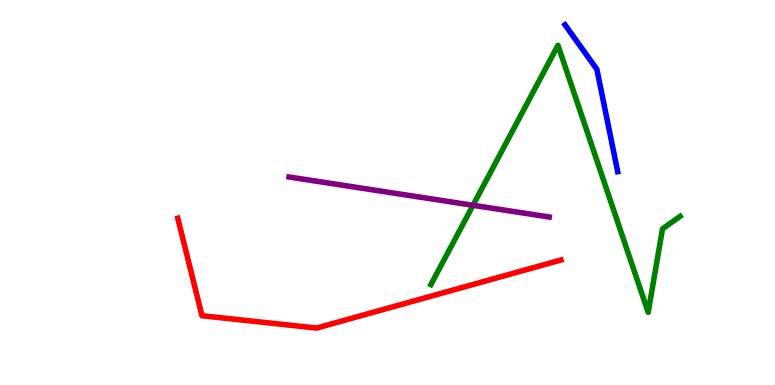[{'lines': ['blue', 'red'], 'intersections': []}, {'lines': ['green', 'red'], 'intersections': []}, {'lines': ['purple', 'red'], 'intersections': []}, {'lines': ['blue', 'green'], 'intersections': []}, {'lines': ['blue', 'purple'], 'intersections': []}, {'lines': ['green', 'purple'], 'intersections': [{'x': 6.1, 'y': 4.67}]}]